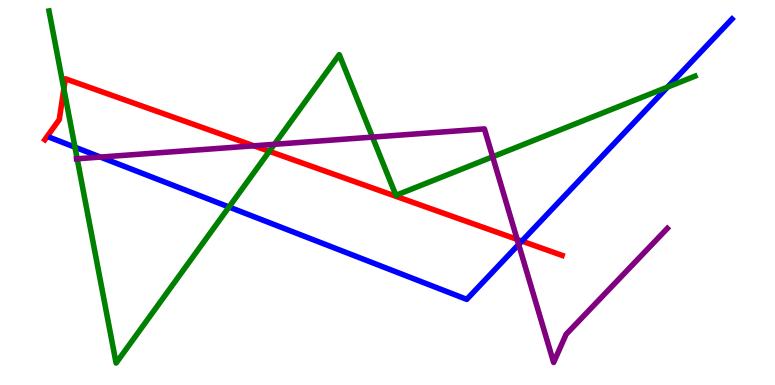[{'lines': ['blue', 'red'], 'intersections': [{'x': 6.73, 'y': 3.74}]}, {'lines': ['green', 'red'], 'intersections': [{'x': 0.824, 'y': 7.69}, {'x': 3.48, 'y': 6.07}]}, {'lines': ['purple', 'red'], 'intersections': [{'x': 3.28, 'y': 6.21}, {'x': 6.67, 'y': 3.78}]}, {'lines': ['blue', 'green'], 'intersections': [{'x': 0.967, 'y': 6.18}, {'x': 2.96, 'y': 4.62}, {'x': 8.61, 'y': 7.74}]}, {'lines': ['blue', 'purple'], 'intersections': [{'x': 1.3, 'y': 5.92}, {'x': 6.69, 'y': 3.65}]}, {'lines': ['green', 'purple'], 'intersections': [{'x': 0.996, 'y': 5.88}, {'x': 3.54, 'y': 6.25}, {'x': 4.81, 'y': 6.44}, {'x': 6.36, 'y': 5.93}]}]